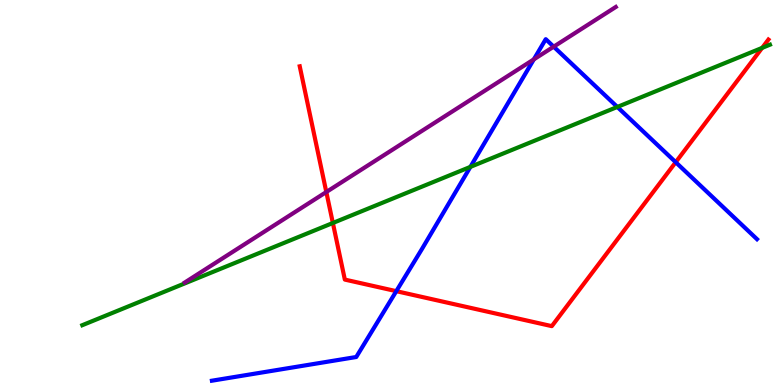[{'lines': ['blue', 'red'], 'intersections': [{'x': 5.11, 'y': 2.44}, {'x': 8.72, 'y': 5.79}]}, {'lines': ['green', 'red'], 'intersections': [{'x': 4.3, 'y': 4.21}, {'x': 9.83, 'y': 8.76}]}, {'lines': ['purple', 'red'], 'intersections': [{'x': 4.21, 'y': 5.01}]}, {'lines': ['blue', 'green'], 'intersections': [{'x': 6.07, 'y': 5.67}, {'x': 7.97, 'y': 7.22}]}, {'lines': ['blue', 'purple'], 'intersections': [{'x': 6.89, 'y': 8.46}, {'x': 7.14, 'y': 8.79}]}, {'lines': ['green', 'purple'], 'intersections': []}]